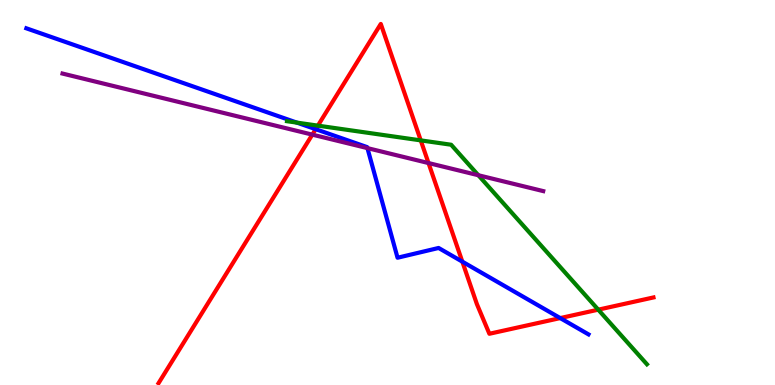[{'lines': ['blue', 'red'], 'intersections': [{'x': 4.07, 'y': 6.64}, {'x': 5.97, 'y': 3.2}, {'x': 7.23, 'y': 1.74}]}, {'lines': ['green', 'red'], 'intersections': [{'x': 4.1, 'y': 6.74}, {'x': 5.43, 'y': 6.35}, {'x': 7.72, 'y': 1.96}]}, {'lines': ['purple', 'red'], 'intersections': [{'x': 4.03, 'y': 6.5}, {'x': 5.53, 'y': 5.76}]}, {'lines': ['blue', 'green'], 'intersections': [{'x': 3.83, 'y': 6.82}]}, {'lines': ['blue', 'purple'], 'intersections': [{'x': 4.74, 'y': 6.15}]}, {'lines': ['green', 'purple'], 'intersections': [{'x': 6.17, 'y': 5.45}]}]